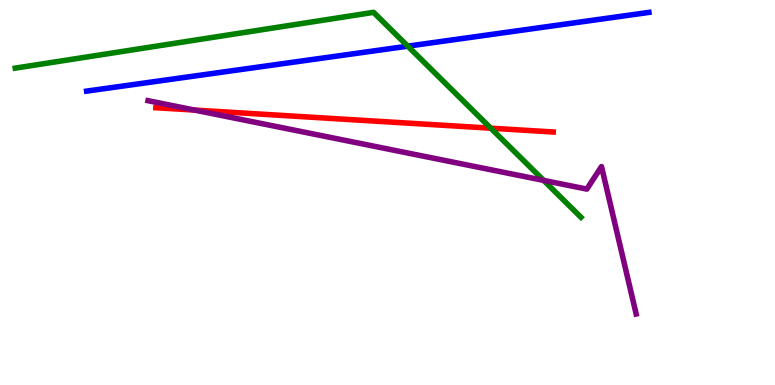[{'lines': ['blue', 'red'], 'intersections': []}, {'lines': ['green', 'red'], 'intersections': [{'x': 6.33, 'y': 6.67}]}, {'lines': ['purple', 'red'], 'intersections': [{'x': 2.51, 'y': 7.14}]}, {'lines': ['blue', 'green'], 'intersections': [{'x': 5.26, 'y': 8.8}]}, {'lines': ['blue', 'purple'], 'intersections': []}, {'lines': ['green', 'purple'], 'intersections': [{'x': 7.01, 'y': 5.31}]}]